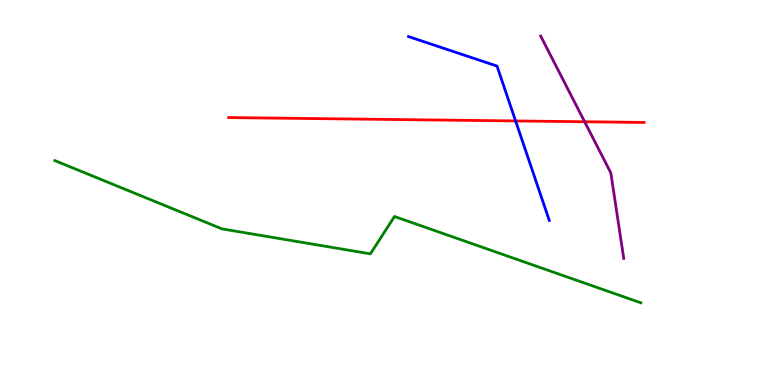[{'lines': ['blue', 'red'], 'intersections': [{'x': 6.65, 'y': 6.86}]}, {'lines': ['green', 'red'], 'intersections': []}, {'lines': ['purple', 'red'], 'intersections': [{'x': 7.54, 'y': 6.84}]}, {'lines': ['blue', 'green'], 'intersections': []}, {'lines': ['blue', 'purple'], 'intersections': []}, {'lines': ['green', 'purple'], 'intersections': []}]